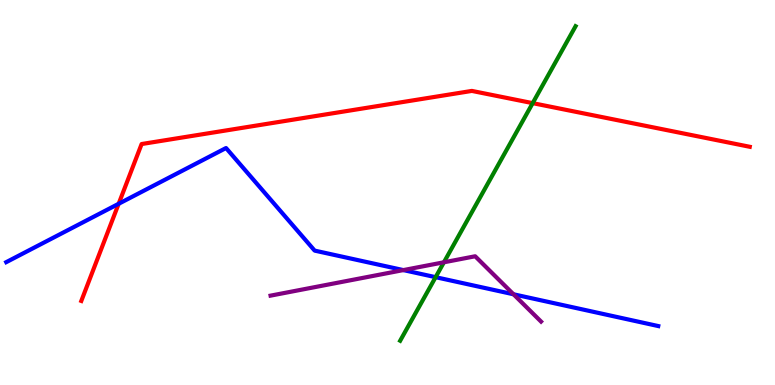[{'lines': ['blue', 'red'], 'intersections': [{'x': 1.53, 'y': 4.71}]}, {'lines': ['green', 'red'], 'intersections': [{'x': 6.87, 'y': 7.32}]}, {'lines': ['purple', 'red'], 'intersections': []}, {'lines': ['blue', 'green'], 'intersections': [{'x': 5.62, 'y': 2.8}]}, {'lines': ['blue', 'purple'], 'intersections': [{'x': 5.2, 'y': 2.98}, {'x': 6.63, 'y': 2.36}]}, {'lines': ['green', 'purple'], 'intersections': [{'x': 5.73, 'y': 3.19}]}]